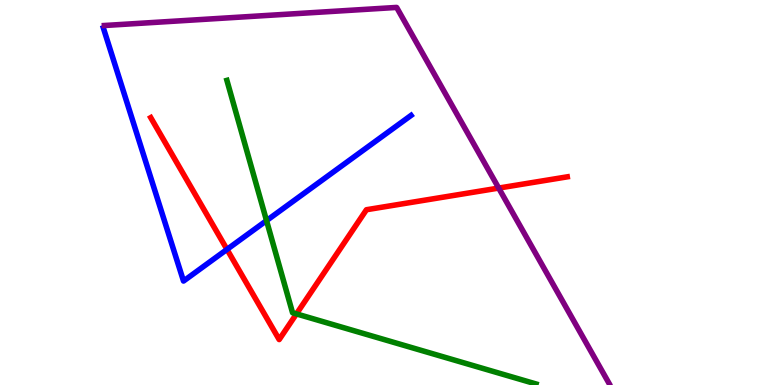[{'lines': ['blue', 'red'], 'intersections': [{'x': 2.93, 'y': 3.52}]}, {'lines': ['green', 'red'], 'intersections': [{'x': 3.83, 'y': 1.85}]}, {'lines': ['purple', 'red'], 'intersections': [{'x': 6.43, 'y': 5.12}]}, {'lines': ['blue', 'green'], 'intersections': [{'x': 3.44, 'y': 4.27}]}, {'lines': ['blue', 'purple'], 'intersections': []}, {'lines': ['green', 'purple'], 'intersections': []}]